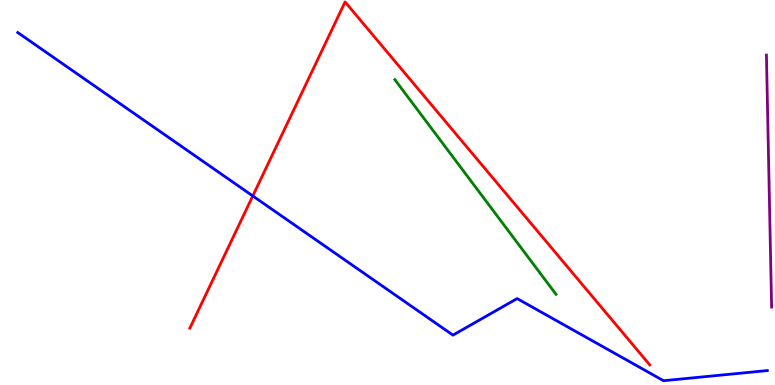[{'lines': ['blue', 'red'], 'intersections': [{'x': 3.26, 'y': 4.91}]}, {'lines': ['green', 'red'], 'intersections': []}, {'lines': ['purple', 'red'], 'intersections': []}, {'lines': ['blue', 'green'], 'intersections': []}, {'lines': ['blue', 'purple'], 'intersections': []}, {'lines': ['green', 'purple'], 'intersections': []}]